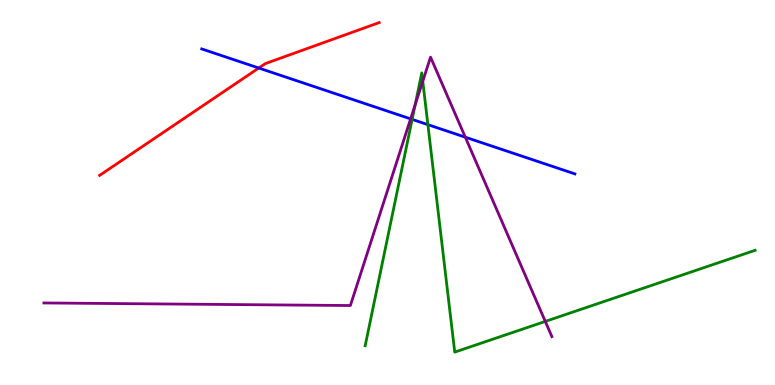[{'lines': ['blue', 'red'], 'intersections': [{'x': 3.34, 'y': 8.23}]}, {'lines': ['green', 'red'], 'intersections': []}, {'lines': ['purple', 'red'], 'intersections': []}, {'lines': ['blue', 'green'], 'intersections': [{'x': 5.32, 'y': 6.9}, {'x': 5.52, 'y': 6.76}]}, {'lines': ['blue', 'purple'], 'intersections': [{'x': 5.3, 'y': 6.91}, {'x': 6.0, 'y': 6.44}]}, {'lines': ['green', 'purple'], 'intersections': [{'x': 5.36, 'y': 7.28}, {'x': 5.45, 'y': 7.89}, {'x': 7.04, 'y': 1.65}]}]